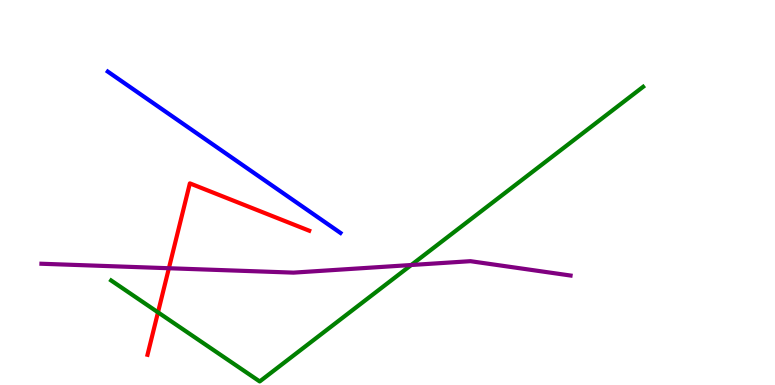[{'lines': ['blue', 'red'], 'intersections': []}, {'lines': ['green', 'red'], 'intersections': [{'x': 2.04, 'y': 1.89}]}, {'lines': ['purple', 'red'], 'intersections': [{'x': 2.18, 'y': 3.03}]}, {'lines': ['blue', 'green'], 'intersections': []}, {'lines': ['blue', 'purple'], 'intersections': []}, {'lines': ['green', 'purple'], 'intersections': [{'x': 5.31, 'y': 3.12}]}]